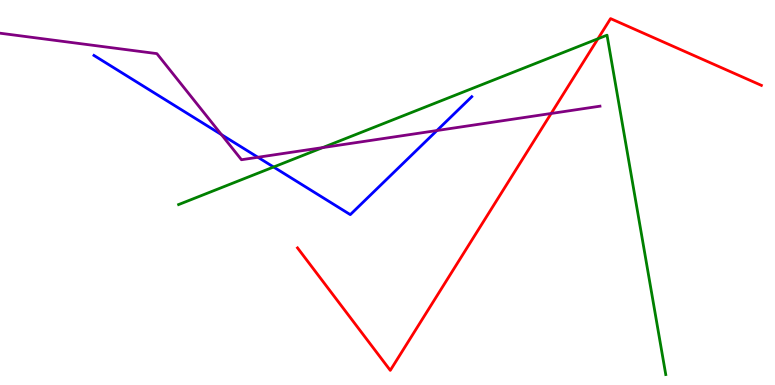[{'lines': ['blue', 'red'], 'intersections': []}, {'lines': ['green', 'red'], 'intersections': [{'x': 7.72, 'y': 8.99}]}, {'lines': ['purple', 'red'], 'intersections': [{'x': 7.11, 'y': 7.05}]}, {'lines': ['blue', 'green'], 'intersections': [{'x': 3.53, 'y': 5.66}]}, {'lines': ['blue', 'purple'], 'intersections': [{'x': 2.86, 'y': 6.5}, {'x': 3.33, 'y': 5.92}, {'x': 5.64, 'y': 6.61}]}, {'lines': ['green', 'purple'], 'intersections': [{'x': 4.16, 'y': 6.17}]}]